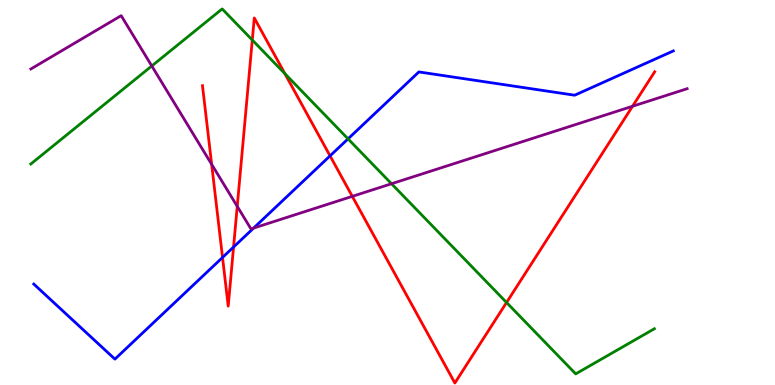[{'lines': ['blue', 'red'], 'intersections': [{'x': 2.87, 'y': 3.31}, {'x': 3.01, 'y': 3.58}, {'x': 4.26, 'y': 5.95}]}, {'lines': ['green', 'red'], 'intersections': [{'x': 3.26, 'y': 8.96}, {'x': 3.68, 'y': 8.09}, {'x': 6.54, 'y': 2.14}]}, {'lines': ['purple', 'red'], 'intersections': [{'x': 2.73, 'y': 5.73}, {'x': 3.06, 'y': 4.64}, {'x': 4.55, 'y': 4.9}, {'x': 8.16, 'y': 7.24}]}, {'lines': ['blue', 'green'], 'intersections': [{'x': 4.49, 'y': 6.39}]}, {'lines': ['blue', 'purple'], 'intersections': [{'x': 3.27, 'y': 4.08}]}, {'lines': ['green', 'purple'], 'intersections': [{'x': 1.96, 'y': 8.29}, {'x': 5.05, 'y': 5.23}]}]